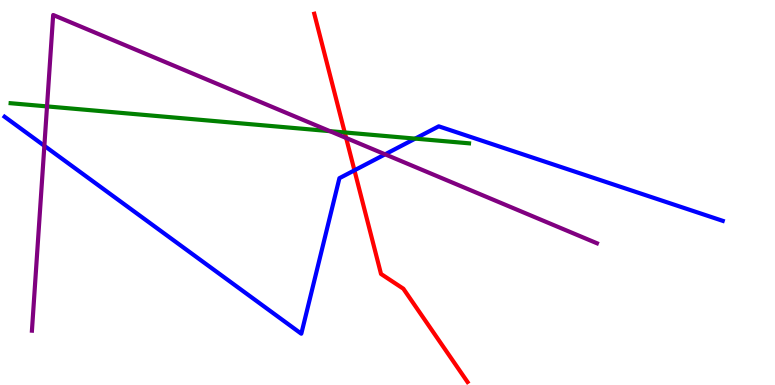[{'lines': ['blue', 'red'], 'intersections': [{'x': 4.57, 'y': 5.58}]}, {'lines': ['green', 'red'], 'intersections': [{'x': 4.45, 'y': 6.56}]}, {'lines': ['purple', 'red'], 'intersections': [{'x': 4.47, 'y': 6.42}]}, {'lines': ['blue', 'green'], 'intersections': [{'x': 5.36, 'y': 6.4}]}, {'lines': ['blue', 'purple'], 'intersections': [{'x': 0.572, 'y': 6.21}, {'x': 4.97, 'y': 5.99}]}, {'lines': ['green', 'purple'], 'intersections': [{'x': 0.607, 'y': 7.24}, {'x': 4.26, 'y': 6.59}]}]